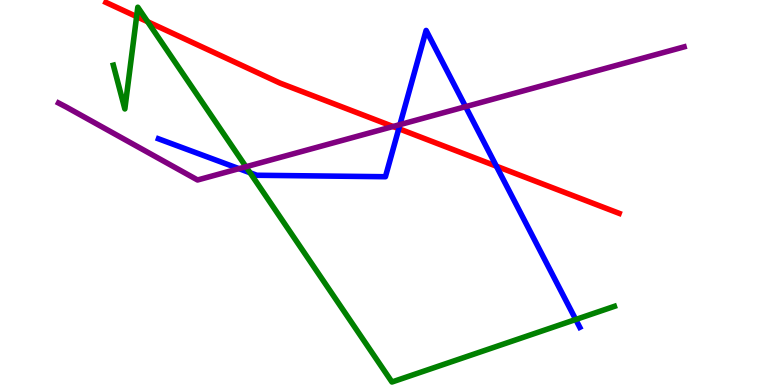[{'lines': ['blue', 'red'], 'intersections': [{'x': 5.15, 'y': 6.66}, {'x': 6.4, 'y': 5.68}]}, {'lines': ['green', 'red'], 'intersections': [{'x': 1.76, 'y': 9.57}, {'x': 1.9, 'y': 9.44}]}, {'lines': ['purple', 'red'], 'intersections': [{'x': 5.07, 'y': 6.71}]}, {'lines': ['blue', 'green'], 'intersections': [{'x': 3.23, 'y': 5.51}, {'x': 7.43, 'y': 1.7}]}, {'lines': ['blue', 'purple'], 'intersections': [{'x': 3.08, 'y': 5.62}, {'x': 5.16, 'y': 6.76}, {'x': 6.01, 'y': 7.23}]}, {'lines': ['green', 'purple'], 'intersections': [{'x': 3.17, 'y': 5.67}]}]